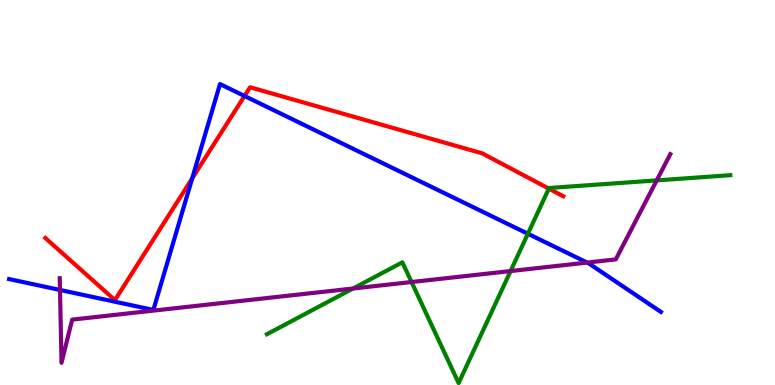[{'lines': ['blue', 'red'], 'intersections': [{'x': 2.48, 'y': 5.37}, {'x': 3.15, 'y': 7.51}]}, {'lines': ['green', 'red'], 'intersections': [{'x': 7.08, 'y': 5.1}]}, {'lines': ['purple', 'red'], 'intersections': []}, {'lines': ['blue', 'green'], 'intersections': [{'x': 6.81, 'y': 3.93}]}, {'lines': ['blue', 'purple'], 'intersections': [{'x': 0.774, 'y': 2.47}, {'x': 7.58, 'y': 3.18}]}, {'lines': ['green', 'purple'], 'intersections': [{'x': 4.56, 'y': 2.51}, {'x': 5.31, 'y': 2.67}, {'x': 6.59, 'y': 2.96}, {'x': 8.47, 'y': 5.31}]}]